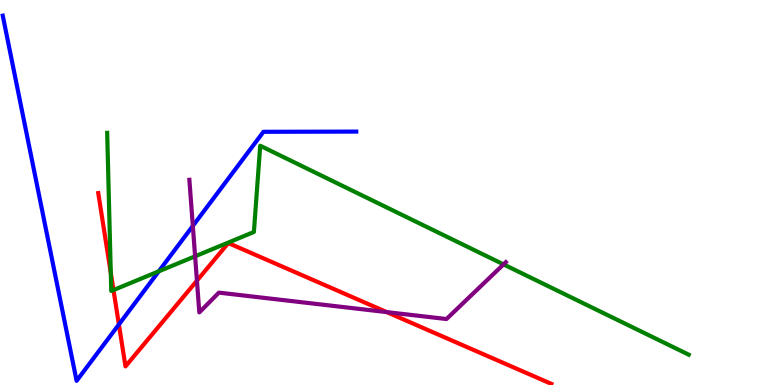[{'lines': ['blue', 'red'], 'intersections': [{'x': 1.53, 'y': 1.57}]}, {'lines': ['green', 'red'], 'intersections': [{'x': 1.43, 'y': 2.91}, {'x': 1.46, 'y': 2.47}]}, {'lines': ['purple', 'red'], 'intersections': [{'x': 2.54, 'y': 2.71}, {'x': 4.99, 'y': 1.89}]}, {'lines': ['blue', 'green'], 'intersections': [{'x': 2.05, 'y': 2.95}]}, {'lines': ['blue', 'purple'], 'intersections': [{'x': 2.49, 'y': 4.13}]}, {'lines': ['green', 'purple'], 'intersections': [{'x': 2.52, 'y': 3.34}, {'x': 6.5, 'y': 3.13}]}]